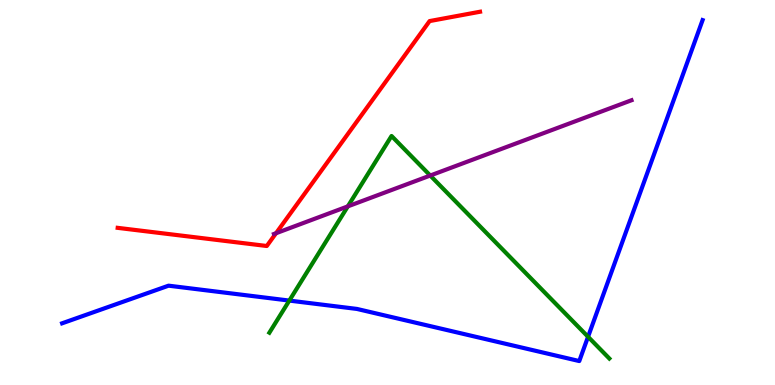[{'lines': ['blue', 'red'], 'intersections': []}, {'lines': ['green', 'red'], 'intersections': []}, {'lines': ['purple', 'red'], 'intersections': [{'x': 3.56, 'y': 3.94}]}, {'lines': ['blue', 'green'], 'intersections': [{'x': 3.73, 'y': 2.19}, {'x': 7.59, 'y': 1.25}]}, {'lines': ['blue', 'purple'], 'intersections': []}, {'lines': ['green', 'purple'], 'intersections': [{'x': 4.49, 'y': 4.64}, {'x': 5.55, 'y': 5.44}]}]